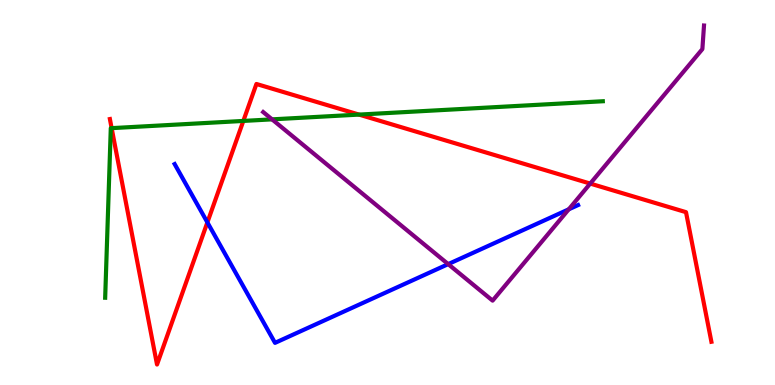[{'lines': ['blue', 'red'], 'intersections': [{'x': 2.68, 'y': 4.22}]}, {'lines': ['green', 'red'], 'intersections': [{'x': 1.44, 'y': 6.67}, {'x': 3.14, 'y': 6.86}, {'x': 4.63, 'y': 7.02}]}, {'lines': ['purple', 'red'], 'intersections': [{'x': 7.62, 'y': 5.23}]}, {'lines': ['blue', 'green'], 'intersections': []}, {'lines': ['blue', 'purple'], 'intersections': [{'x': 5.78, 'y': 3.14}, {'x': 7.34, 'y': 4.56}]}, {'lines': ['green', 'purple'], 'intersections': [{'x': 3.51, 'y': 6.9}]}]